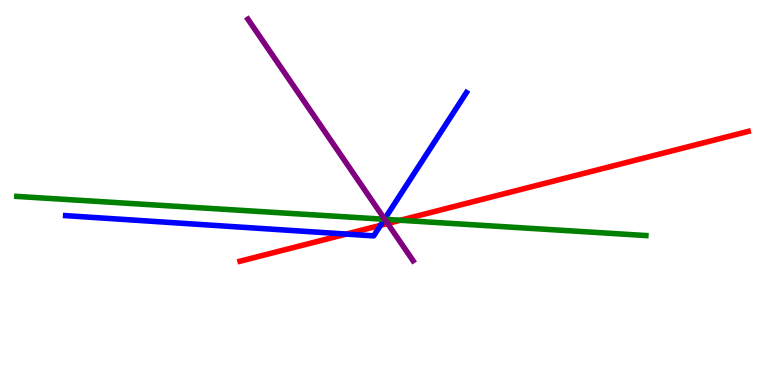[{'lines': ['blue', 'red'], 'intersections': [{'x': 4.47, 'y': 3.92}, {'x': 4.91, 'y': 4.15}]}, {'lines': ['green', 'red'], 'intersections': [{'x': 5.17, 'y': 4.28}]}, {'lines': ['purple', 'red'], 'intersections': [{'x': 5.0, 'y': 4.19}]}, {'lines': ['blue', 'green'], 'intersections': [{'x': 4.96, 'y': 4.3}]}, {'lines': ['blue', 'purple'], 'intersections': [{'x': 4.96, 'y': 4.31}]}, {'lines': ['green', 'purple'], 'intersections': [{'x': 4.96, 'y': 4.3}]}]